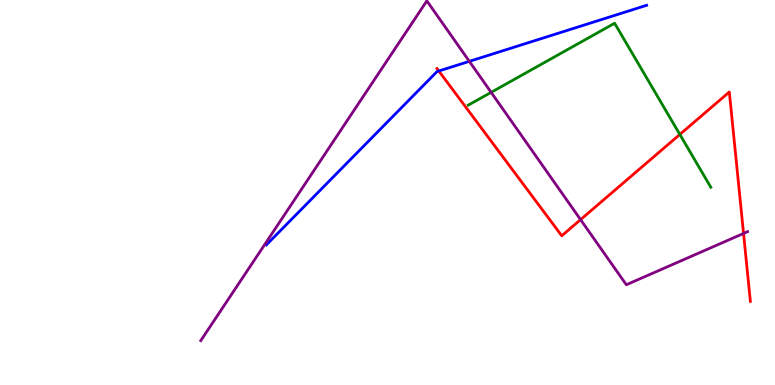[{'lines': ['blue', 'red'], 'intersections': [{'x': 5.66, 'y': 8.16}]}, {'lines': ['green', 'red'], 'intersections': [{'x': 8.77, 'y': 6.51}]}, {'lines': ['purple', 'red'], 'intersections': [{'x': 7.49, 'y': 4.3}, {'x': 9.59, 'y': 3.94}]}, {'lines': ['blue', 'green'], 'intersections': []}, {'lines': ['blue', 'purple'], 'intersections': [{'x': 6.06, 'y': 8.41}]}, {'lines': ['green', 'purple'], 'intersections': [{'x': 6.34, 'y': 7.6}]}]